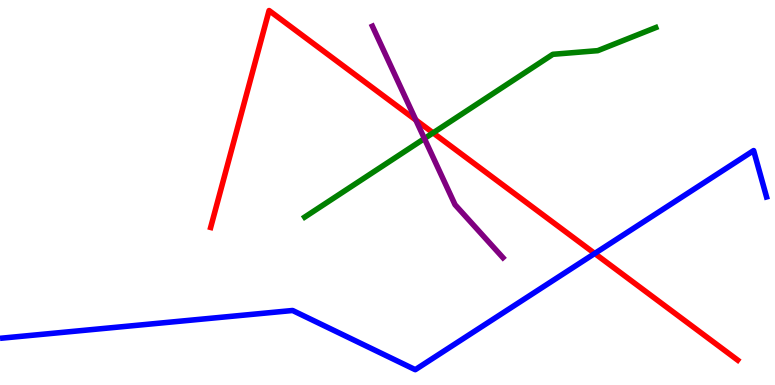[{'lines': ['blue', 'red'], 'intersections': [{'x': 7.67, 'y': 3.42}]}, {'lines': ['green', 'red'], 'intersections': [{'x': 5.59, 'y': 6.55}]}, {'lines': ['purple', 'red'], 'intersections': [{'x': 5.37, 'y': 6.88}]}, {'lines': ['blue', 'green'], 'intersections': []}, {'lines': ['blue', 'purple'], 'intersections': []}, {'lines': ['green', 'purple'], 'intersections': [{'x': 5.48, 'y': 6.4}]}]